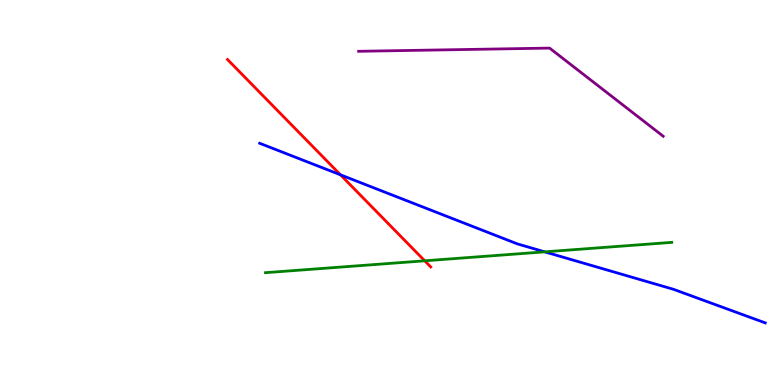[{'lines': ['blue', 'red'], 'intersections': [{'x': 4.39, 'y': 5.46}]}, {'lines': ['green', 'red'], 'intersections': [{'x': 5.48, 'y': 3.23}]}, {'lines': ['purple', 'red'], 'intersections': []}, {'lines': ['blue', 'green'], 'intersections': [{'x': 7.03, 'y': 3.46}]}, {'lines': ['blue', 'purple'], 'intersections': []}, {'lines': ['green', 'purple'], 'intersections': []}]